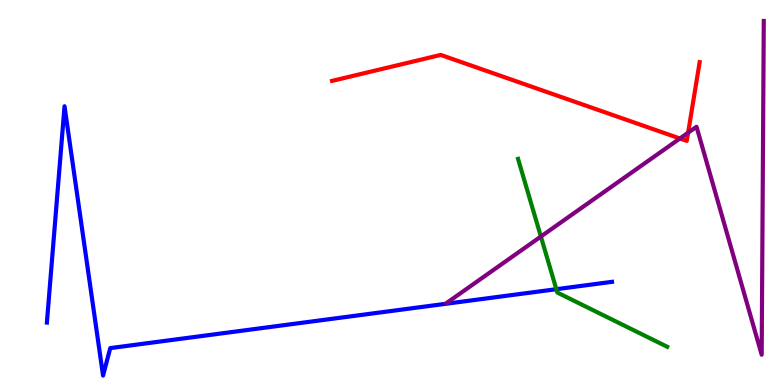[{'lines': ['blue', 'red'], 'intersections': []}, {'lines': ['green', 'red'], 'intersections': []}, {'lines': ['purple', 'red'], 'intersections': [{'x': 8.77, 'y': 6.4}, {'x': 8.88, 'y': 6.55}]}, {'lines': ['blue', 'green'], 'intersections': [{'x': 7.18, 'y': 2.49}]}, {'lines': ['blue', 'purple'], 'intersections': []}, {'lines': ['green', 'purple'], 'intersections': [{'x': 6.98, 'y': 3.86}]}]